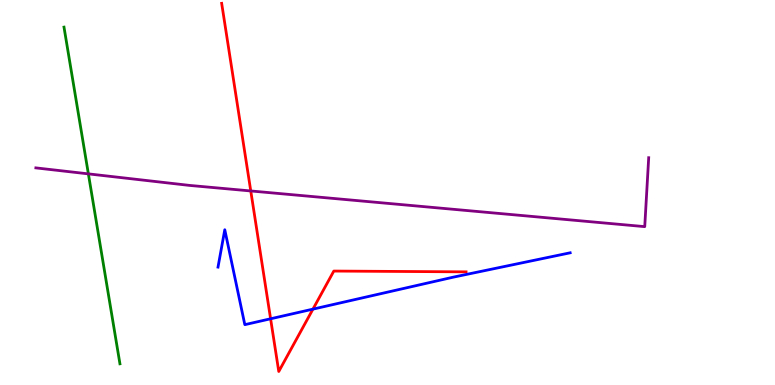[{'lines': ['blue', 'red'], 'intersections': [{'x': 3.49, 'y': 1.72}, {'x': 4.04, 'y': 1.97}]}, {'lines': ['green', 'red'], 'intersections': []}, {'lines': ['purple', 'red'], 'intersections': [{'x': 3.24, 'y': 5.04}]}, {'lines': ['blue', 'green'], 'intersections': []}, {'lines': ['blue', 'purple'], 'intersections': []}, {'lines': ['green', 'purple'], 'intersections': [{'x': 1.14, 'y': 5.48}]}]